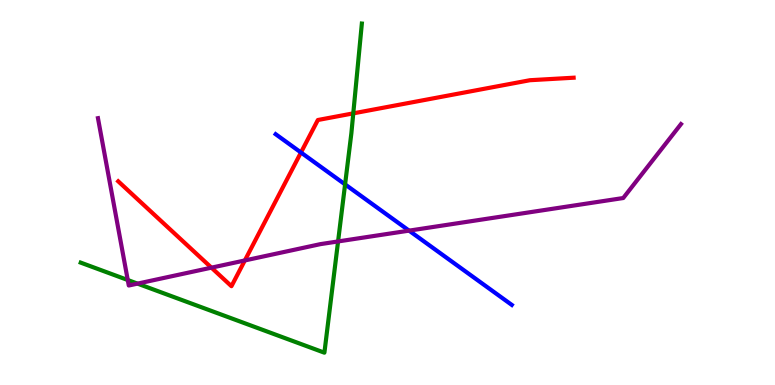[{'lines': ['blue', 'red'], 'intersections': [{'x': 3.88, 'y': 6.04}]}, {'lines': ['green', 'red'], 'intersections': [{'x': 4.56, 'y': 7.06}]}, {'lines': ['purple', 'red'], 'intersections': [{'x': 2.73, 'y': 3.05}, {'x': 3.16, 'y': 3.24}]}, {'lines': ['blue', 'green'], 'intersections': [{'x': 4.45, 'y': 5.21}]}, {'lines': ['blue', 'purple'], 'intersections': [{'x': 5.28, 'y': 4.01}]}, {'lines': ['green', 'purple'], 'intersections': [{'x': 1.65, 'y': 2.73}, {'x': 1.77, 'y': 2.63}, {'x': 4.36, 'y': 3.73}]}]